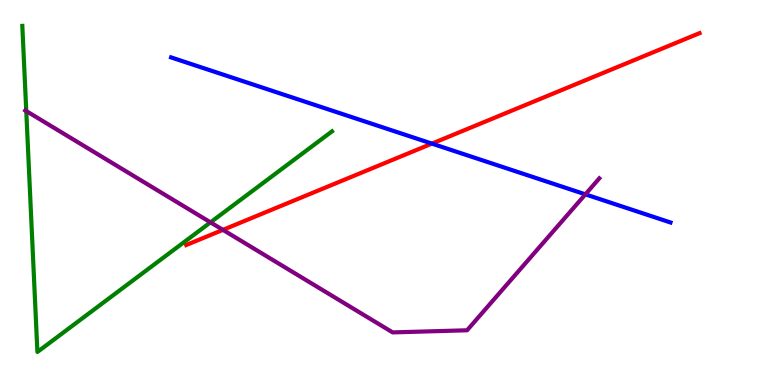[{'lines': ['blue', 'red'], 'intersections': [{'x': 5.57, 'y': 6.27}]}, {'lines': ['green', 'red'], 'intersections': []}, {'lines': ['purple', 'red'], 'intersections': [{'x': 2.88, 'y': 4.03}]}, {'lines': ['blue', 'green'], 'intersections': []}, {'lines': ['blue', 'purple'], 'intersections': [{'x': 7.55, 'y': 4.95}]}, {'lines': ['green', 'purple'], 'intersections': [{'x': 0.339, 'y': 7.12}, {'x': 2.72, 'y': 4.22}]}]